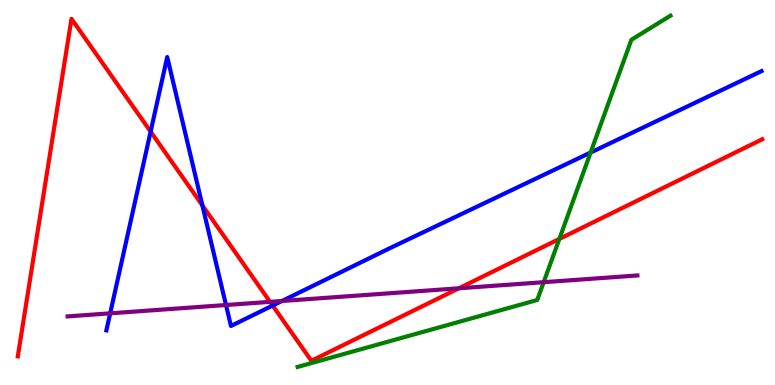[{'lines': ['blue', 'red'], 'intersections': [{'x': 1.94, 'y': 6.58}, {'x': 2.61, 'y': 4.66}, {'x': 3.52, 'y': 2.06}]}, {'lines': ['green', 'red'], 'intersections': [{'x': 7.22, 'y': 3.79}]}, {'lines': ['purple', 'red'], 'intersections': [{'x': 3.48, 'y': 2.16}, {'x': 5.92, 'y': 2.51}]}, {'lines': ['blue', 'green'], 'intersections': [{'x': 7.62, 'y': 6.04}]}, {'lines': ['blue', 'purple'], 'intersections': [{'x': 1.42, 'y': 1.86}, {'x': 2.92, 'y': 2.08}, {'x': 3.64, 'y': 2.18}]}, {'lines': ['green', 'purple'], 'intersections': [{'x': 7.02, 'y': 2.67}]}]